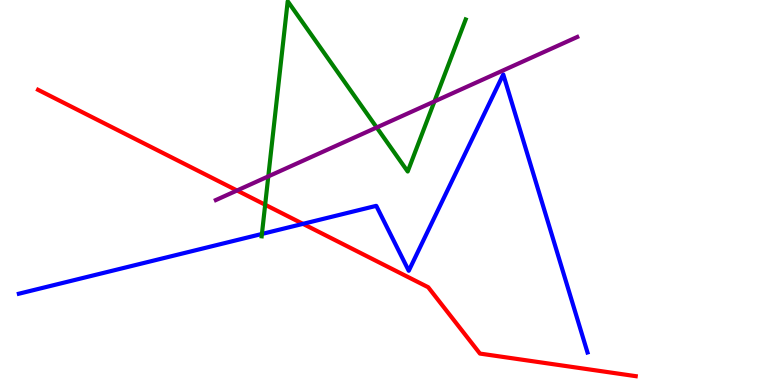[{'lines': ['blue', 'red'], 'intersections': [{'x': 3.91, 'y': 4.19}]}, {'lines': ['green', 'red'], 'intersections': [{'x': 3.42, 'y': 4.68}]}, {'lines': ['purple', 'red'], 'intersections': [{'x': 3.06, 'y': 5.05}]}, {'lines': ['blue', 'green'], 'intersections': [{'x': 3.38, 'y': 3.92}]}, {'lines': ['blue', 'purple'], 'intersections': []}, {'lines': ['green', 'purple'], 'intersections': [{'x': 3.46, 'y': 5.42}, {'x': 4.86, 'y': 6.69}, {'x': 5.61, 'y': 7.37}]}]